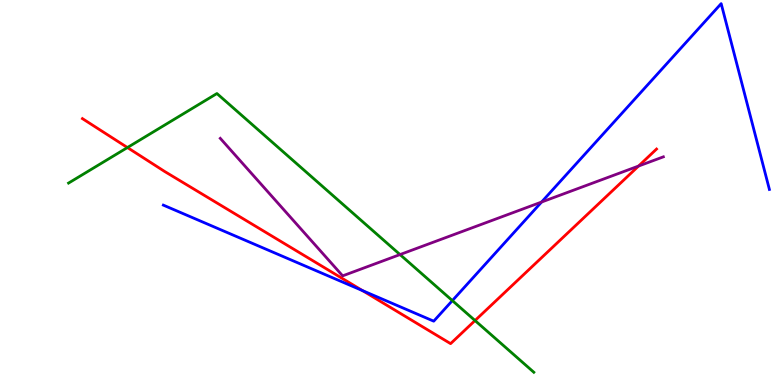[{'lines': ['blue', 'red'], 'intersections': [{'x': 4.68, 'y': 2.45}]}, {'lines': ['green', 'red'], 'intersections': [{'x': 1.64, 'y': 6.17}, {'x': 6.13, 'y': 1.67}]}, {'lines': ['purple', 'red'], 'intersections': [{'x': 8.24, 'y': 5.69}]}, {'lines': ['blue', 'green'], 'intersections': [{'x': 5.84, 'y': 2.19}]}, {'lines': ['blue', 'purple'], 'intersections': [{'x': 6.99, 'y': 4.75}]}, {'lines': ['green', 'purple'], 'intersections': [{'x': 5.16, 'y': 3.39}]}]